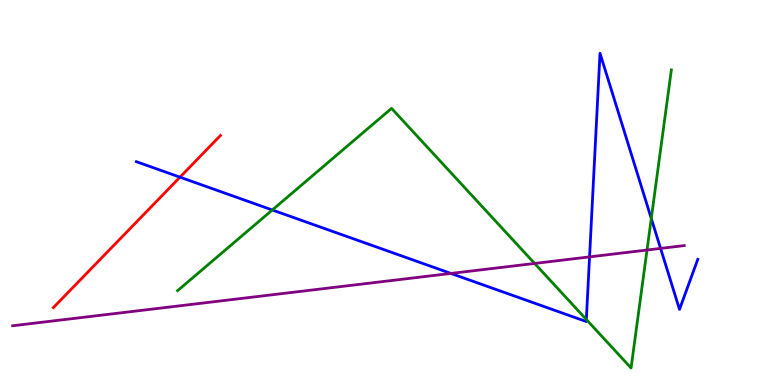[{'lines': ['blue', 'red'], 'intersections': [{'x': 2.32, 'y': 5.4}]}, {'lines': ['green', 'red'], 'intersections': []}, {'lines': ['purple', 'red'], 'intersections': []}, {'lines': ['blue', 'green'], 'intersections': [{'x': 3.51, 'y': 4.55}, {'x': 7.57, 'y': 1.7}, {'x': 8.4, 'y': 4.33}]}, {'lines': ['blue', 'purple'], 'intersections': [{'x': 5.82, 'y': 2.9}, {'x': 7.61, 'y': 3.33}, {'x': 8.52, 'y': 3.55}]}, {'lines': ['green', 'purple'], 'intersections': [{'x': 6.9, 'y': 3.16}, {'x': 8.35, 'y': 3.51}]}]